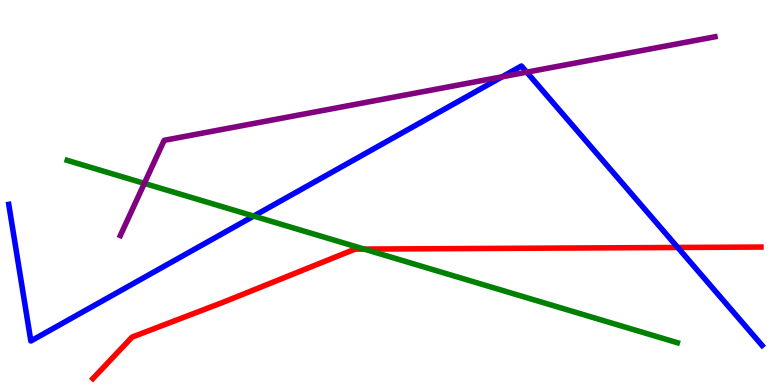[{'lines': ['blue', 'red'], 'intersections': [{'x': 8.74, 'y': 3.57}]}, {'lines': ['green', 'red'], 'intersections': [{'x': 4.7, 'y': 3.53}]}, {'lines': ['purple', 'red'], 'intersections': []}, {'lines': ['blue', 'green'], 'intersections': [{'x': 3.27, 'y': 4.39}]}, {'lines': ['blue', 'purple'], 'intersections': [{'x': 6.48, 'y': 8.01}, {'x': 6.8, 'y': 8.13}]}, {'lines': ['green', 'purple'], 'intersections': [{'x': 1.86, 'y': 5.24}]}]